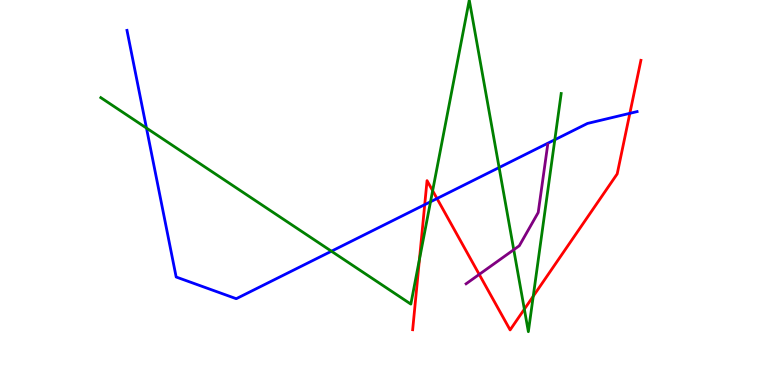[{'lines': ['blue', 'red'], 'intersections': [{'x': 5.48, 'y': 4.68}, {'x': 5.64, 'y': 4.84}, {'x': 8.13, 'y': 7.06}]}, {'lines': ['green', 'red'], 'intersections': [{'x': 5.41, 'y': 3.27}, {'x': 5.58, 'y': 5.05}, {'x': 6.77, 'y': 1.97}, {'x': 6.88, 'y': 2.31}]}, {'lines': ['purple', 'red'], 'intersections': [{'x': 6.18, 'y': 2.87}]}, {'lines': ['blue', 'green'], 'intersections': [{'x': 1.89, 'y': 6.67}, {'x': 4.28, 'y': 3.47}, {'x': 5.56, 'y': 4.76}, {'x': 6.44, 'y': 5.65}, {'x': 7.16, 'y': 6.37}]}, {'lines': ['blue', 'purple'], 'intersections': []}, {'lines': ['green', 'purple'], 'intersections': [{'x': 6.63, 'y': 3.51}]}]